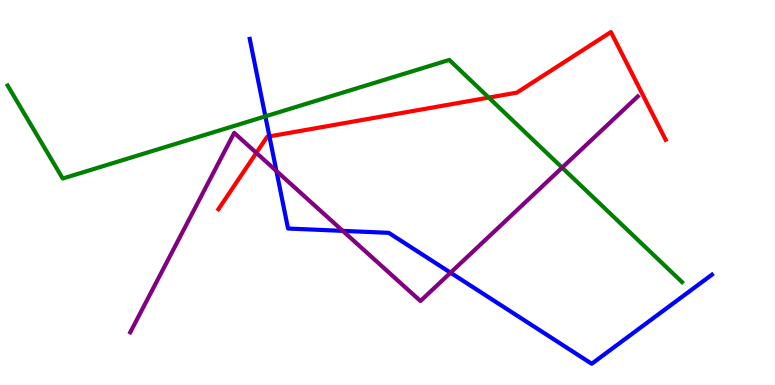[{'lines': ['blue', 'red'], 'intersections': [{'x': 3.48, 'y': 6.46}]}, {'lines': ['green', 'red'], 'intersections': [{'x': 6.31, 'y': 7.46}]}, {'lines': ['purple', 'red'], 'intersections': [{'x': 3.31, 'y': 6.03}]}, {'lines': ['blue', 'green'], 'intersections': [{'x': 3.42, 'y': 6.98}]}, {'lines': ['blue', 'purple'], 'intersections': [{'x': 3.57, 'y': 5.56}, {'x': 4.42, 'y': 4.0}, {'x': 5.81, 'y': 2.92}]}, {'lines': ['green', 'purple'], 'intersections': [{'x': 7.25, 'y': 5.65}]}]